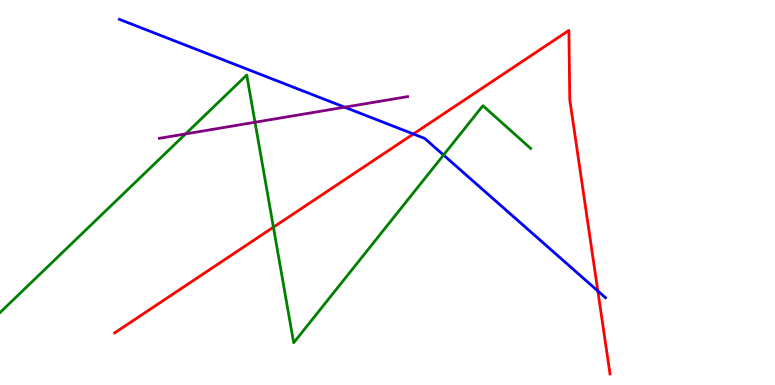[{'lines': ['blue', 'red'], 'intersections': [{'x': 5.33, 'y': 6.52}, {'x': 7.71, 'y': 2.44}]}, {'lines': ['green', 'red'], 'intersections': [{'x': 3.53, 'y': 4.1}]}, {'lines': ['purple', 'red'], 'intersections': []}, {'lines': ['blue', 'green'], 'intersections': [{'x': 5.72, 'y': 5.97}]}, {'lines': ['blue', 'purple'], 'intersections': [{'x': 4.45, 'y': 7.22}]}, {'lines': ['green', 'purple'], 'intersections': [{'x': 2.39, 'y': 6.52}, {'x': 3.29, 'y': 6.82}]}]